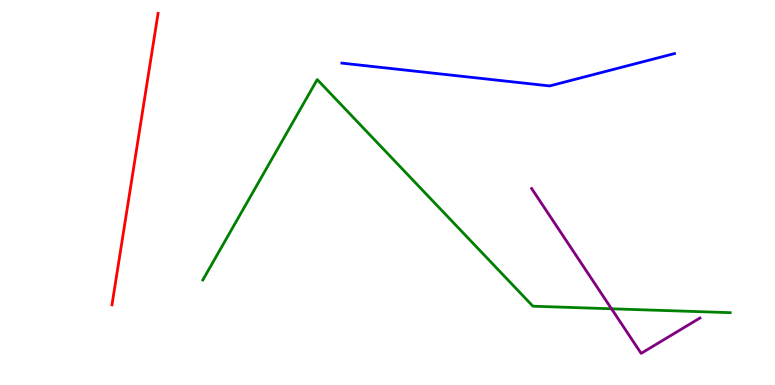[{'lines': ['blue', 'red'], 'intersections': []}, {'lines': ['green', 'red'], 'intersections': []}, {'lines': ['purple', 'red'], 'intersections': []}, {'lines': ['blue', 'green'], 'intersections': []}, {'lines': ['blue', 'purple'], 'intersections': []}, {'lines': ['green', 'purple'], 'intersections': [{'x': 7.89, 'y': 1.98}]}]